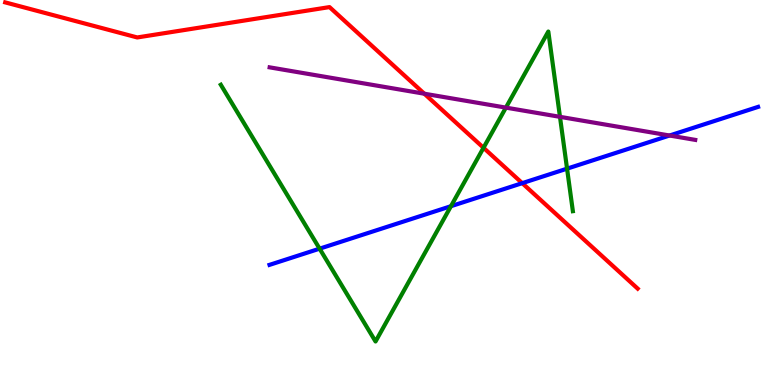[{'lines': ['blue', 'red'], 'intersections': [{'x': 6.74, 'y': 5.24}]}, {'lines': ['green', 'red'], 'intersections': [{'x': 6.24, 'y': 6.16}]}, {'lines': ['purple', 'red'], 'intersections': [{'x': 5.48, 'y': 7.57}]}, {'lines': ['blue', 'green'], 'intersections': [{'x': 4.12, 'y': 3.54}, {'x': 5.82, 'y': 4.64}, {'x': 7.32, 'y': 5.62}]}, {'lines': ['blue', 'purple'], 'intersections': [{'x': 8.64, 'y': 6.48}]}, {'lines': ['green', 'purple'], 'intersections': [{'x': 6.53, 'y': 7.2}, {'x': 7.23, 'y': 6.97}]}]